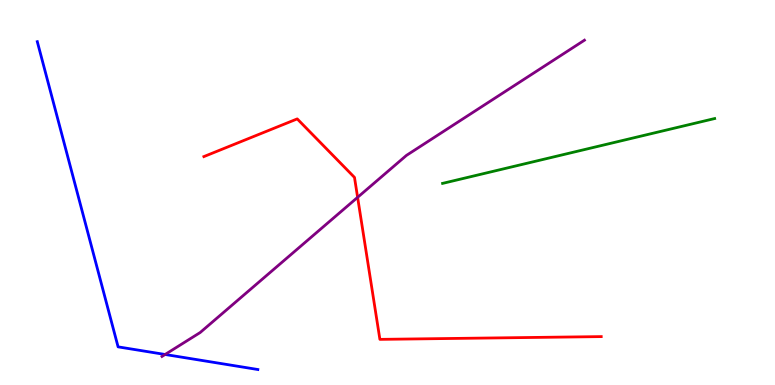[{'lines': ['blue', 'red'], 'intersections': []}, {'lines': ['green', 'red'], 'intersections': []}, {'lines': ['purple', 'red'], 'intersections': [{'x': 4.61, 'y': 4.87}]}, {'lines': ['blue', 'green'], 'intersections': []}, {'lines': ['blue', 'purple'], 'intersections': [{'x': 2.13, 'y': 0.793}]}, {'lines': ['green', 'purple'], 'intersections': []}]